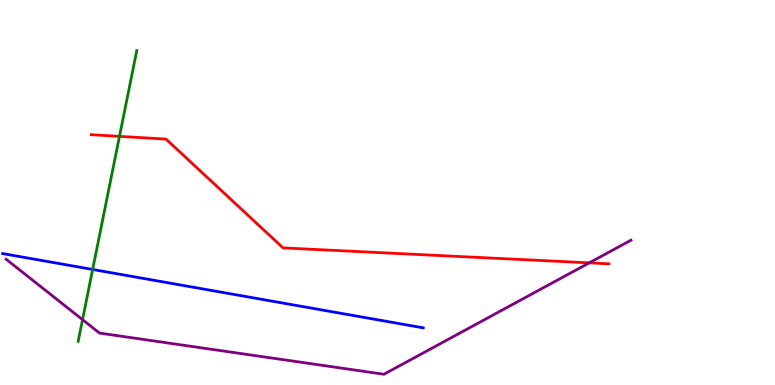[{'lines': ['blue', 'red'], 'intersections': []}, {'lines': ['green', 'red'], 'intersections': [{'x': 1.54, 'y': 6.46}]}, {'lines': ['purple', 'red'], 'intersections': [{'x': 7.6, 'y': 3.17}]}, {'lines': ['blue', 'green'], 'intersections': [{'x': 1.2, 'y': 3.0}]}, {'lines': ['blue', 'purple'], 'intersections': []}, {'lines': ['green', 'purple'], 'intersections': [{'x': 1.06, 'y': 1.7}]}]